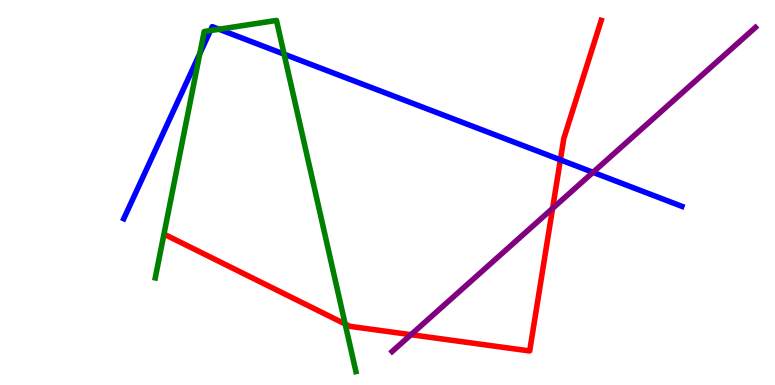[{'lines': ['blue', 'red'], 'intersections': [{'x': 7.23, 'y': 5.85}]}, {'lines': ['green', 'red'], 'intersections': [{'x': 4.45, 'y': 1.58}]}, {'lines': ['purple', 'red'], 'intersections': [{'x': 5.3, 'y': 1.31}, {'x': 7.13, 'y': 4.59}]}, {'lines': ['blue', 'green'], 'intersections': [{'x': 2.58, 'y': 8.61}, {'x': 2.72, 'y': 9.21}, {'x': 2.83, 'y': 9.24}, {'x': 3.67, 'y': 8.59}]}, {'lines': ['blue', 'purple'], 'intersections': [{'x': 7.65, 'y': 5.52}]}, {'lines': ['green', 'purple'], 'intersections': []}]